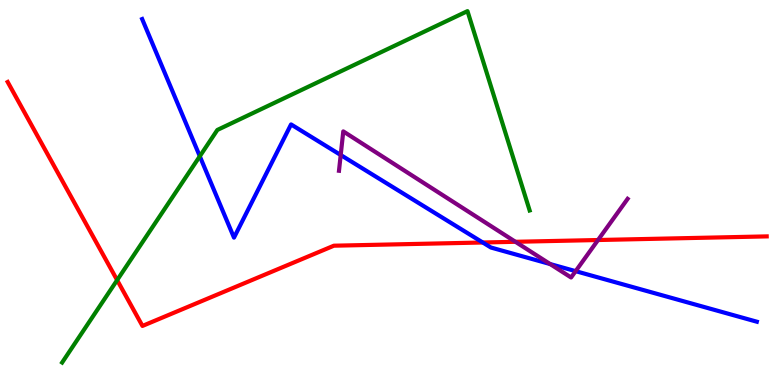[{'lines': ['blue', 'red'], 'intersections': [{'x': 6.23, 'y': 3.7}]}, {'lines': ['green', 'red'], 'intersections': [{'x': 1.51, 'y': 2.72}]}, {'lines': ['purple', 'red'], 'intersections': [{'x': 6.65, 'y': 3.72}, {'x': 7.72, 'y': 3.77}]}, {'lines': ['blue', 'green'], 'intersections': [{'x': 2.58, 'y': 5.94}]}, {'lines': ['blue', 'purple'], 'intersections': [{'x': 4.4, 'y': 5.97}, {'x': 7.1, 'y': 3.14}, {'x': 7.43, 'y': 2.96}]}, {'lines': ['green', 'purple'], 'intersections': []}]